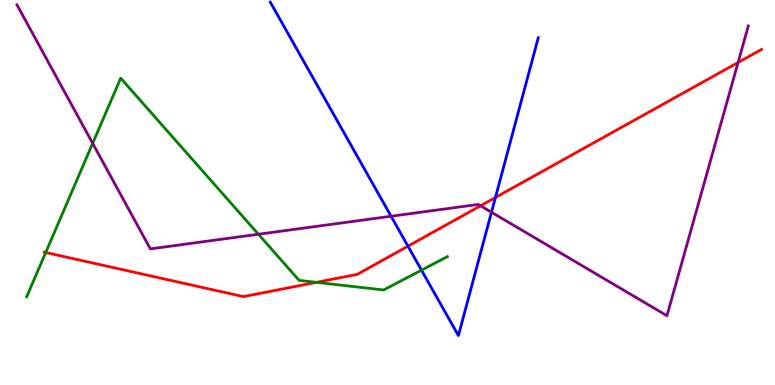[{'lines': ['blue', 'red'], 'intersections': [{'x': 5.26, 'y': 3.61}, {'x': 6.39, 'y': 4.87}]}, {'lines': ['green', 'red'], 'intersections': [{'x': 0.59, 'y': 3.44}, {'x': 4.08, 'y': 2.67}]}, {'lines': ['purple', 'red'], 'intersections': [{'x': 6.2, 'y': 4.65}, {'x': 9.52, 'y': 8.38}]}, {'lines': ['blue', 'green'], 'intersections': [{'x': 5.44, 'y': 2.98}]}, {'lines': ['blue', 'purple'], 'intersections': [{'x': 5.05, 'y': 4.38}, {'x': 6.34, 'y': 4.49}]}, {'lines': ['green', 'purple'], 'intersections': [{'x': 1.2, 'y': 6.28}, {'x': 3.33, 'y': 3.92}]}]